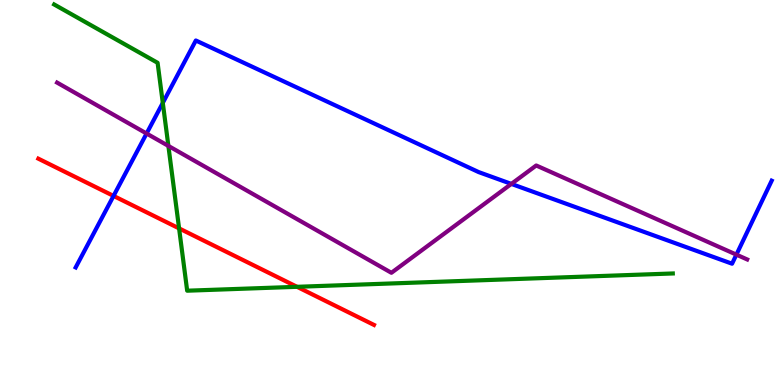[{'lines': ['blue', 'red'], 'intersections': [{'x': 1.47, 'y': 4.91}]}, {'lines': ['green', 'red'], 'intersections': [{'x': 2.31, 'y': 4.07}, {'x': 3.83, 'y': 2.55}]}, {'lines': ['purple', 'red'], 'intersections': []}, {'lines': ['blue', 'green'], 'intersections': [{'x': 2.1, 'y': 7.33}]}, {'lines': ['blue', 'purple'], 'intersections': [{'x': 1.89, 'y': 6.53}, {'x': 6.6, 'y': 5.22}, {'x': 9.5, 'y': 3.39}]}, {'lines': ['green', 'purple'], 'intersections': [{'x': 2.17, 'y': 6.21}]}]